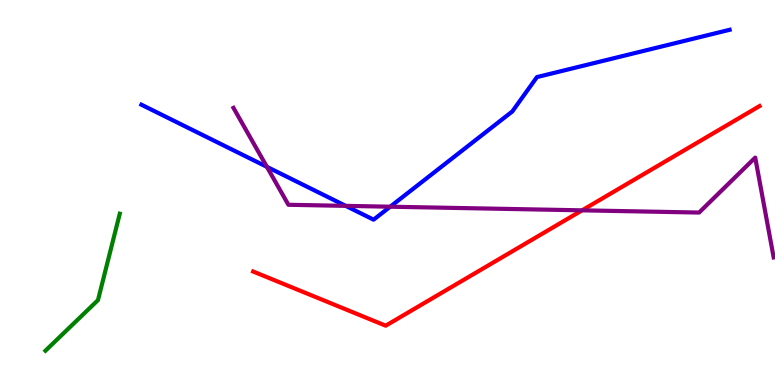[{'lines': ['blue', 'red'], 'intersections': []}, {'lines': ['green', 'red'], 'intersections': []}, {'lines': ['purple', 'red'], 'intersections': [{'x': 7.51, 'y': 4.54}]}, {'lines': ['blue', 'green'], 'intersections': []}, {'lines': ['blue', 'purple'], 'intersections': [{'x': 3.44, 'y': 5.67}, {'x': 4.46, 'y': 4.65}, {'x': 5.03, 'y': 4.63}]}, {'lines': ['green', 'purple'], 'intersections': []}]